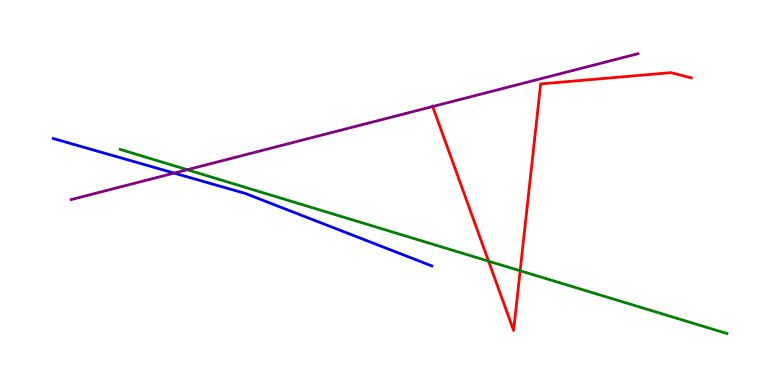[{'lines': ['blue', 'red'], 'intersections': []}, {'lines': ['green', 'red'], 'intersections': [{'x': 6.3, 'y': 3.22}, {'x': 6.71, 'y': 2.97}]}, {'lines': ['purple', 'red'], 'intersections': [{'x': 5.58, 'y': 7.23}]}, {'lines': ['blue', 'green'], 'intersections': []}, {'lines': ['blue', 'purple'], 'intersections': [{'x': 2.25, 'y': 5.5}]}, {'lines': ['green', 'purple'], 'intersections': [{'x': 2.42, 'y': 5.59}]}]